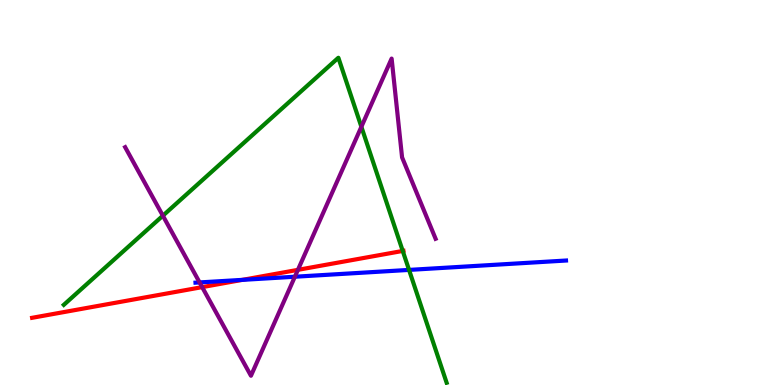[{'lines': ['blue', 'red'], 'intersections': [{'x': 3.13, 'y': 2.73}]}, {'lines': ['green', 'red'], 'intersections': [{'x': 5.2, 'y': 3.48}]}, {'lines': ['purple', 'red'], 'intersections': [{'x': 2.61, 'y': 2.54}, {'x': 3.84, 'y': 2.99}]}, {'lines': ['blue', 'green'], 'intersections': [{'x': 5.28, 'y': 2.99}]}, {'lines': ['blue', 'purple'], 'intersections': [{'x': 2.58, 'y': 2.66}, {'x': 3.8, 'y': 2.81}]}, {'lines': ['green', 'purple'], 'intersections': [{'x': 2.1, 'y': 4.4}, {'x': 4.66, 'y': 6.71}]}]